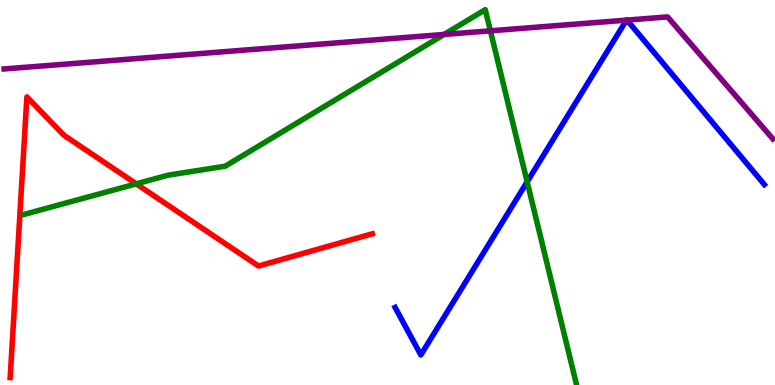[{'lines': ['blue', 'red'], 'intersections': []}, {'lines': ['green', 'red'], 'intersections': [{'x': 1.76, 'y': 5.22}]}, {'lines': ['purple', 'red'], 'intersections': []}, {'lines': ['blue', 'green'], 'intersections': [{'x': 6.8, 'y': 5.28}]}, {'lines': ['blue', 'purple'], 'intersections': [{'x': 8.08, 'y': 9.48}, {'x': 8.09, 'y': 9.48}]}, {'lines': ['green', 'purple'], 'intersections': [{'x': 5.73, 'y': 9.11}, {'x': 6.33, 'y': 9.2}]}]